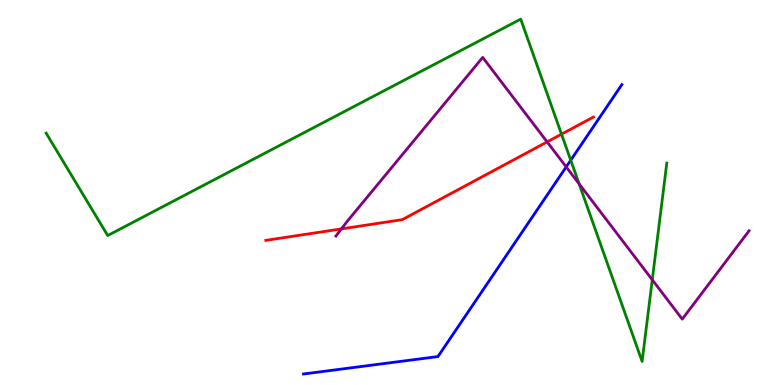[{'lines': ['blue', 'red'], 'intersections': []}, {'lines': ['green', 'red'], 'intersections': [{'x': 7.25, 'y': 6.51}]}, {'lines': ['purple', 'red'], 'intersections': [{'x': 4.41, 'y': 4.05}, {'x': 7.06, 'y': 6.31}]}, {'lines': ['blue', 'green'], 'intersections': [{'x': 7.36, 'y': 5.84}]}, {'lines': ['blue', 'purple'], 'intersections': [{'x': 7.31, 'y': 5.66}]}, {'lines': ['green', 'purple'], 'intersections': [{'x': 7.47, 'y': 5.22}, {'x': 8.42, 'y': 2.73}]}]